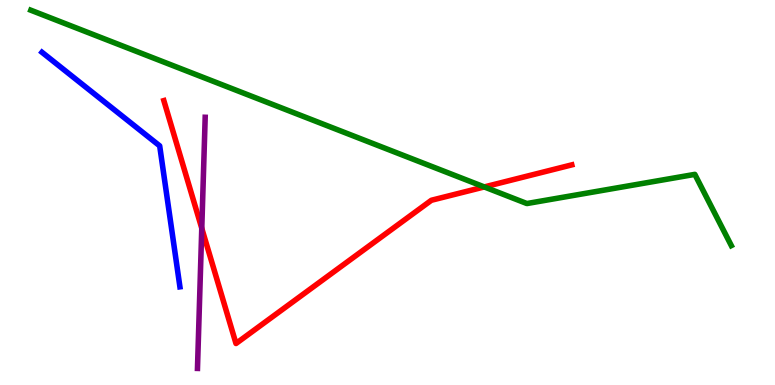[{'lines': ['blue', 'red'], 'intersections': []}, {'lines': ['green', 'red'], 'intersections': [{'x': 6.25, 'y': 5.14}]}, {'lines': ['purple', 'red'], 'intersections': [{'x': 2.6, 'y': 4.07}]}, {'lines': ['blue', 'green'], 'intersections': []}, {'lines': ['blue', 'purple'], 'intersections': []}, {'lines': ['green', 'purple'], 'intersections': []}]